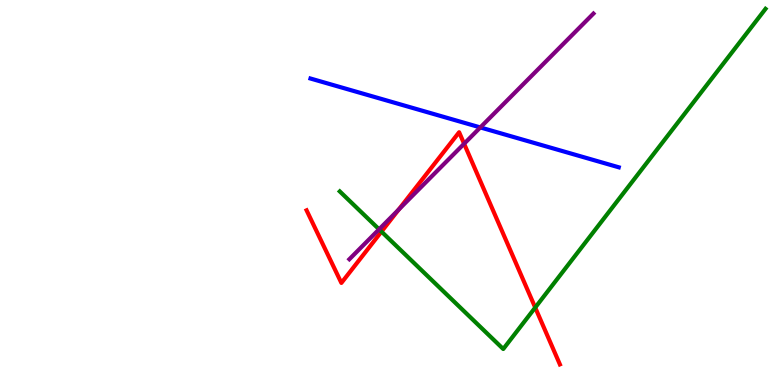[{'lines': ['blue', 'red'], 'intersections': []}, {'lines': ['green', 'red'], 'intersections': [{'x': 4.92, 'y': 3.98}, {'x': 6.91, 'y': 2.01}]}, {'lines': ['purple', 'red'], 'intersections': [{'x': 5.14, 'y': 4.56}, {'x': 5.99, 'y': 6.27}]}, {'lines': ['blue', 'green'], 'intersections': []}, {'lines': ['blue', 'purple'], 'intersections': [{'x': 6.2, 'y': 6.69}]}, {'lines': ['green', 'purple'], 'intersections': [{'x': 4.89, 'y': 4.04}]}]